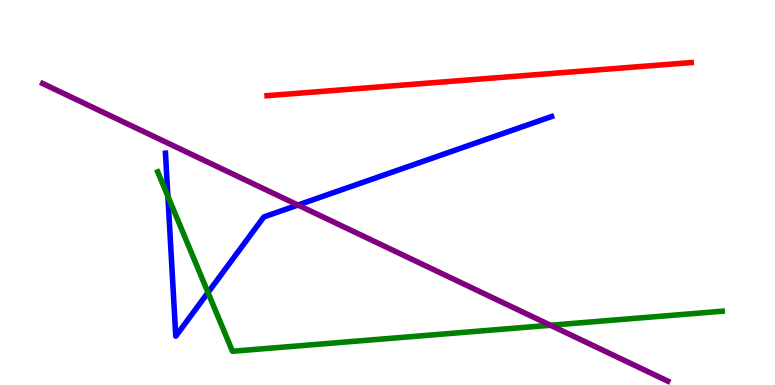[{'lines': ['blue', 'red'], 'intersections': []}, {'lines': ['green', 'red'], 'intersections': []}, {'lines': ['purple', 'red'], 'intersections': []}, {'lines': ['blue', 'green'], 'intersections': [{'x': 2.17, 'y': 4.9}, {'x': 2.68, 'y': 2.4}]}, {'lines': ['blue', 'purple'], 'intersections': [{'x': 3.84, 'y': 4.67}]}, {'lines': ['green', 'purple'], 'intersections': [{'x': 7.1, 'y': 1.55}]}]